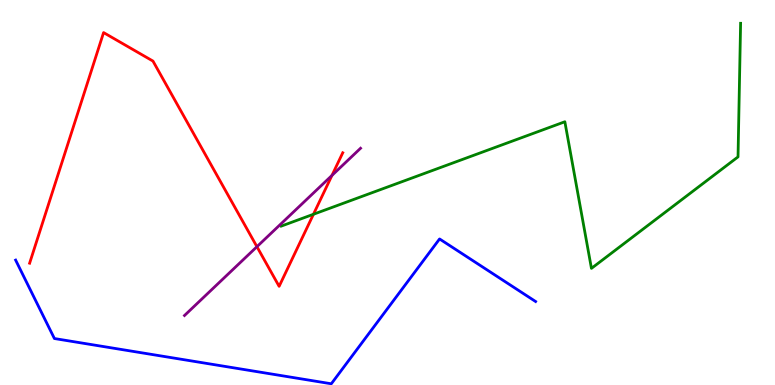[{'lines': ['blue', 'red'], 'intersections': []}, {'lines': ['green', 'red'], 'intersections': [{'x': 4.04, 'y': 4.43}]}, {'lines': ['purple', 'red'], 'intersections': [{'x': 3.32, 'y': 3.59}, {'x': 4.28, 'y': 5.44}]}, {'lines': ['blue', 'green'], 'intersections': []}, {'lines': ['blue', 'purple'], 'intersections': []}, {'lines': ['green', 'purple'], 'intersections': []}]